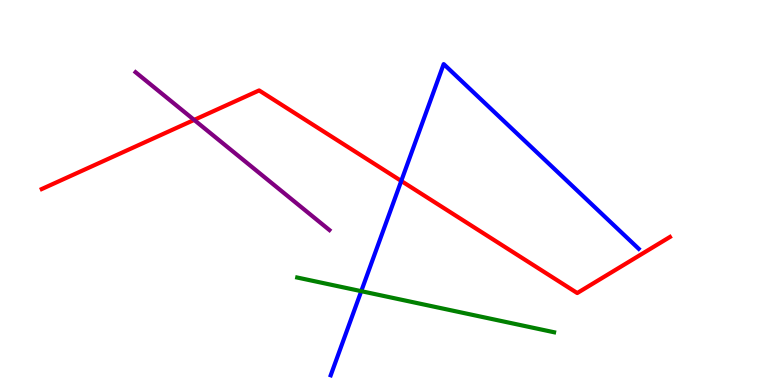[{'lines': ['blue', 'red'], 'intersections': [{'x': 5.18, 'y': 5.3}]}, {'lines': ['green', 'red'], 'intersections': []}, {'lines': ['purple', 'red'], 'intersections': [{'x': 2.51, 'y': 6.89}]}, {'lines': ['blue', 'green'], 'intersections': [{'x': 4.66, 'y': 2.44}]}, {'lines': ['blue', 'purple'], 'intersections': []}, {'lines': ['green', 'purple'], 'intersections': []}]